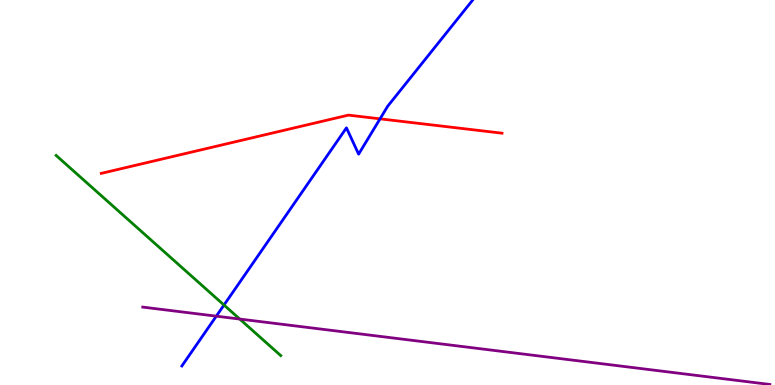[{'lines': ['blue', 'red'], 'intersections': [{'x': 4.9, 'y': 6.91}]}, {'lines': ['green', 'red'], 'intersections': []}, {'lines': ['purple', 'red'], 'intersections': []}, {'lines': ['blue', 'green'], 'intersections': [{'x': 2.89, 'y': 2.08}]}, {'lines': ['blue', 'purple'], 'intersections': [{'x': 2.79, 'y': 1.79}]}, {'lines': ['green', 'purple'], 'intersections': [{'x': 3.09, 'y': 1.71}]}]